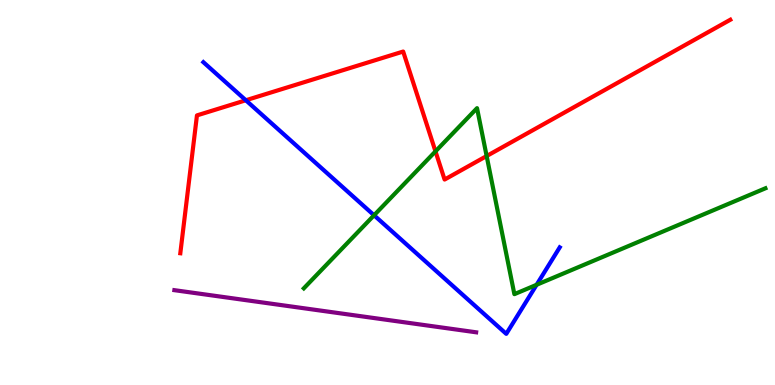[{'lines': ['blue', 'red'], 'intersections': [{'x': 3.17, 'y': 7.4}]}, {'lines': ['green', 'red'], 'intersections': [{'x': 5.62, 'y': 6.07}, {'x': 6.28, 'y': 5.95}]}, {'lines': ['purple', 'red'], 'intersections': []}, {'lines': ['blue', 'green'], 'intersections': [{'x': 4.83, 'y': 4.41}, {'x': 6.92, 'y': 2.6}]}, {'lines': ['blue', 'purple'], 'intersections': []}, {'lines': ['green', 'purple'], 'intersections': []}]